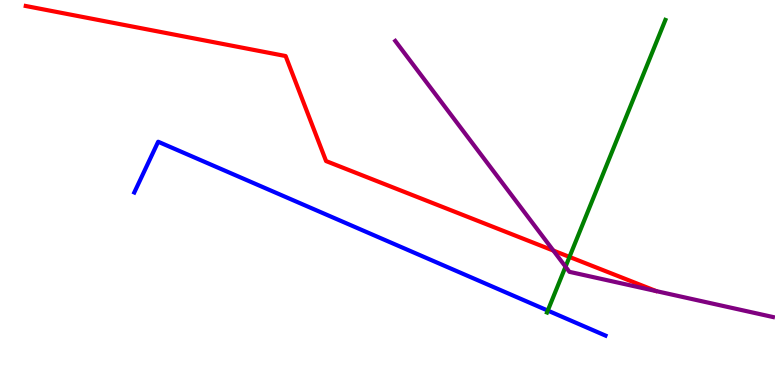[{'lines': ['blue', 'red'], 'intersections': []}, {'lines': ['green', 'red'], 'intersections': [{'x': 7.35, 'y': 3.33}]}, {'lines': ['purple', 'red'], 'intersections': [{'x': 7.14, 'y': 3.49}]}, {'lines': ['blue', 'green'], 'intersections': [{'x': 7.07, 'y': 1.93}]}, {'lines': ['blue', 'purple'], 'intersections': []}, {'lines': ['green', 'purple'], 'intersections': [{'x': 7.3, 'y': 3.07}]}]